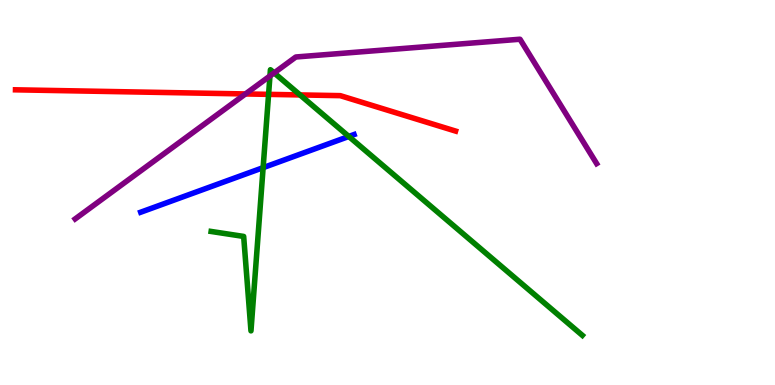[{'lines': ['blue', 'red'], 'intersections': []}, {'lines': ['green', 'red'], 'intersections': [{'x': 3.47, 'y': 7.55}, {'x': 3.87, 'y': 7.53}]}, {'lines': ['purple', 'red'], 'intersections': [{'x': 3.17, 'y': 7.56}]}, {'lines': ['blue', 'green'], 'intersections': [{'x': 3.4, 'y': 5.65}, {'x': 4.5, 'y': 6.46}]}, {'lines': ['blue', 'purple'], 'intersections': []}, {'lines': ['green', 'purple'], 'intersections': [{'x': 3.48, 'y': 8.03}, {'x': 3.54, 'y': 8.11}]}]